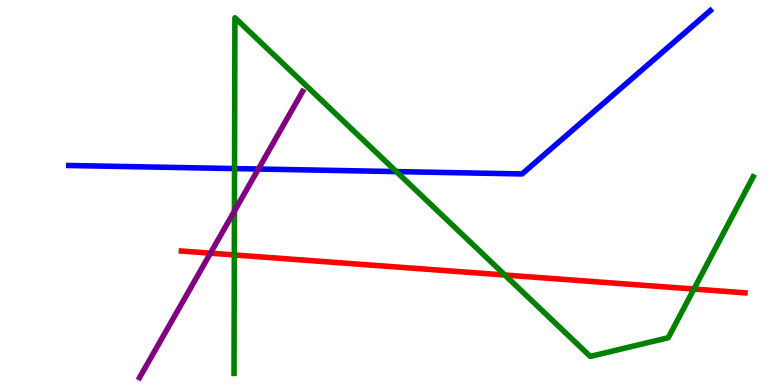[{'lines': ['blue', 'red'], 'intersections': []}, {'lines': ['green', 'red'], 'intersections': [{'x': 3.02, 'y': 3.38}, {'x': 6.51, 'y': 2.86}, {'x': 8.95, 'y': 2.49}]}, {'lines': ['purple', 'red'], 'intersections': [{'x': 2.72, 'y': 3.42}]}, {'lines': ['blue', 'green'], 'intersections': [{'x': 3.03, 'y': 5.62}, {'x': 5.11, 'y': 5.54}]}, {'lines': ['blue', 'purple'], 'intersections': [{'x': 3.33, 'y': 5.61}]}, {'lines': ['green', 'purple'], 'intersections': [{'x': 3.02, 'y': 4.52}]}]